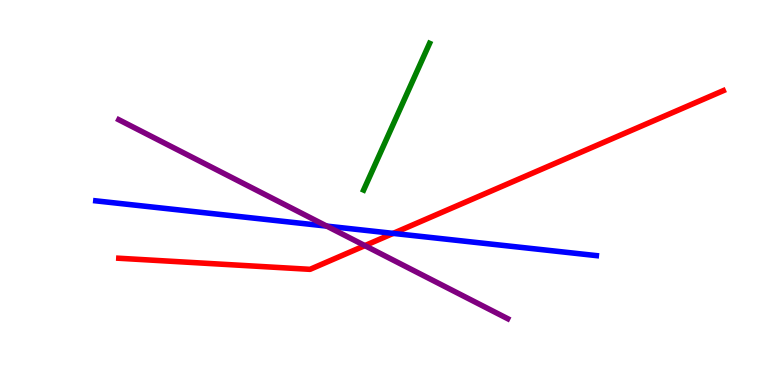[{'lines': ['blue', 'red'], 'intersections': [{'x': 5.07, 'y': 3.94}]}, {'lines': ['green', 'red'], 'intersections': []}, {'lines': ['purple', 'red'], 'intersections': [{'x': 4.71, 'y': 3.62}]}, {'lines': ['blue', 'green'], 'intersections': []}, {'lines': ['blue', 'purple'], 'intersections': [{'x': 4.22, 'y': 4.13}]}, {'lines': ['green', 'purple'], 'intersections': []}]